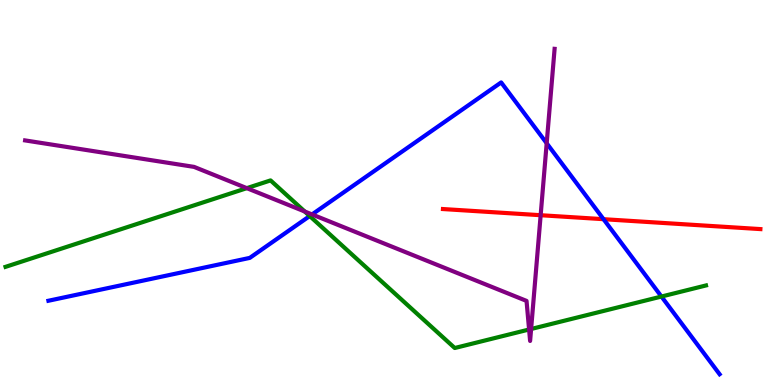[{'lines': ['blue', 'red'], 'intersections': [{'x': 7.79, 'y': 4.31}]}, {'lines': ['green', 'red'], 'intersections': []}, {'lines': ['purple', 'red'], 'intersections': [{'x': 6.98, 'y': 4.41}]}, {'lines': ['blue', 'green'], 'intersections': [{'x': 4.0, 'y': 4.39}, {'x': 8.53, 'y': 2.3}]}, {'lines': ['blue', 'purple'], 'intersections': [{'x': 4.03, 'y': 4.43}, {'x': 7.05, 'y': 6.28}]}, {'lines': ['green', 'purple'], 'intersections': [{'x': 3.18, 'y': 5.11}, {'x': 3.93, 'y': 4.51}, {'x': 6.83, 'y': 1.44}, {'x': 6.85, 'y': 1.45}]}]